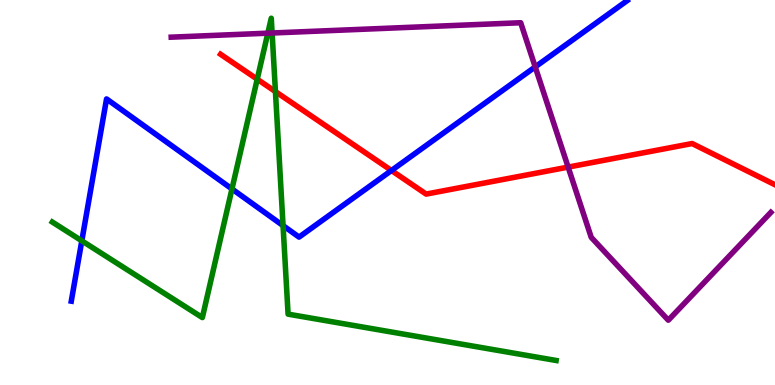[{'lines': ['blue', 'red'], 'intersections': [{'x': 5.05, 'y': 5.57}]}, {'lines': ['green', 'red'], 'intersections': [{'x': 3.32, 'y': 7.94}, {'x': 3.55, 'y': 7.62}]}, {'lines': ['purple', 'red'], 'intersections': [{'x': 7.33, 'y': 5.66}]}, {'lines': ['blue', 'green'], 'intersections': [{'x': 1.06, 'y': 3.74}, {'x': 2.99, 'y': 5.09}, {'x': 3.65, 'y': 4.14}]}, {'lines': ['blue', 'purple'], 'intersections': [{'x': 6.91, 'y': 8.26}]}, {'lines': ['green', 'purple'], 'intersections': [{'x': 3.46, 'y': 9.14}, {'x': 3.51, 'y': 9.14}]}]